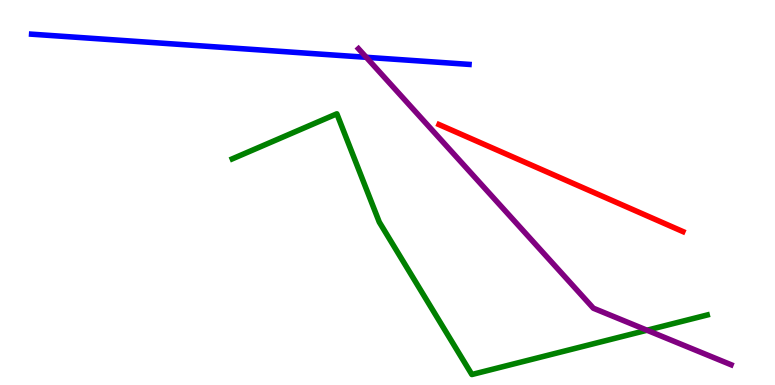[{'lines': ['blue', 'red'], 'intersections': []}, {'lines': ['green', 'red'], 'intersections': []}, {'lines': ['purple', 'red'], 'intersections': []}, {'lines': ['blue', 'green'], 'intersections': []}, {'lines': ['blue', 'purple'], 'intersections': [{'x': 4.73, 'y': 8.51}]}, {'lines': ['green', 'purple'], 'intersections': [{'x': 8.35, 'y': 1.42}]}]